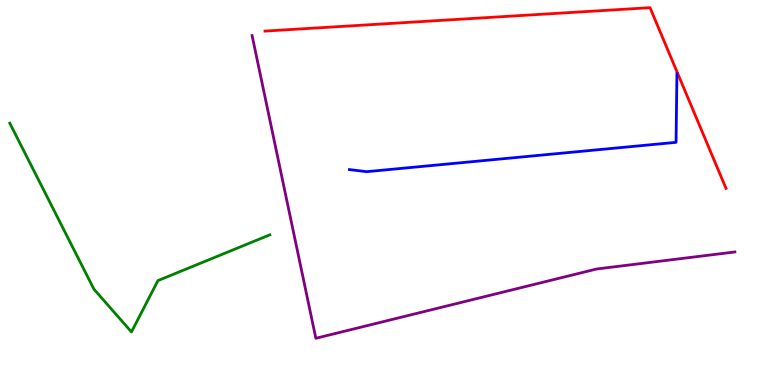[{'lines': ['blue', 'red'], 'intersections': []}, {'lines': ['green', 'red'], 'intersections': []}, {'lines': ['purple', 'red'], 'intersections': []}, {'lines': ['blue', 'green'], 'intersections': []}, {'lines': ['blue', 'purple'], 'intersections': []}, {'lines': ['green', 'purple'], 'intersections': []}]